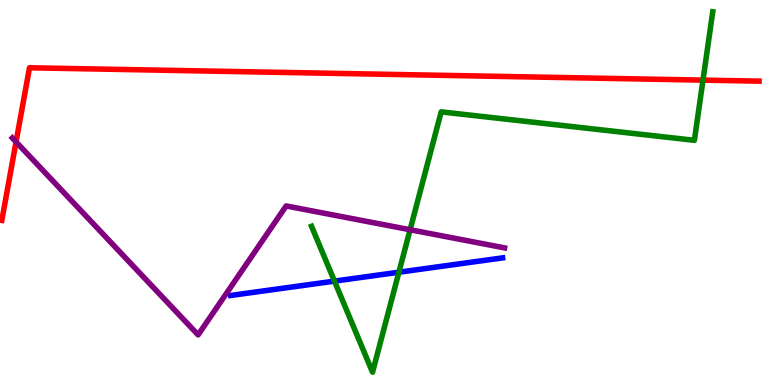[{'lines': ['blue', 'red'], 'intersections': []}, {'lines': ['green', 'red'], 'intersections': [{'x': 9.07, 'y': 7.92}]}, {'lines': ['purple', 'red'], 'intersections': [{'x': 0.207, 'y': 6.31}]}, {'lines': ['blue', 'green'], 'intersections': [{'x': 4.32, 'y': 2.7}, {'x': 5.15, 'y': 2.93}]}, {'lines': ['blue', 'purple'], 'intersections': []}, {'lines': ['green', 'purple'], 'intersections': [{'x': 5.29, 'y': 4.03}]}]